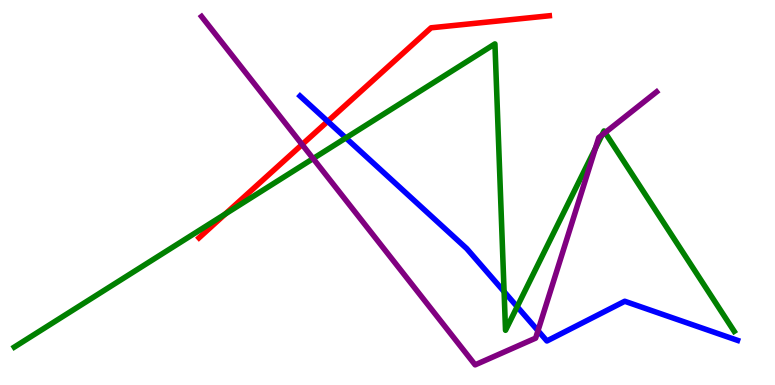[{'lines': ['blue', 'red'], 'intersections': [{'x': 4.23, 'y': 6.85}]}, {'lines': ['green', 'red'], 'intersections': [{'x': 2.91, 'y': 4.44}]}, {'lines': ['purple', 'red'], 'intersections': [{'x': 3.9, 'y': 6.25}]}, {'lines': ['blue', 'green'], 'intersections': [{'x': 4.46, 'y': 6.42}, {'x': 6.5, 'y': 2.42}, {'x': 6.67, 'y': 2.03}]}, {'lines': ['blue', 'purple'], 'intersections': [{'x': 6.94, 'y': 1.41}]}, {'lines': ['green', 'purple'], 'intersections': [{'x': 4.04, 'y': 5.88}, {'x': 7.68, 'y': 6.15}, {'x': 7.77, 'y': 6.49}, {'x': 7.81, 'y': 6.55}]}]